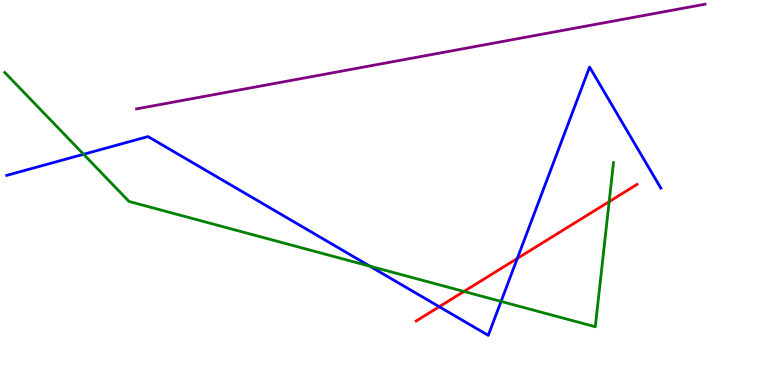[{'lines': ['blue', 'red'], 'intersections': [{'x': 5.67, 'y': 2.03}, {'x': 6.67, 'y': 3.29}]}, {'lines': ['green', 'red'], 'intersections': [{'x': 5.99, 'y': 2.43}, {'x': 7.86, 'y': 4.76}]}, {'lines': ['purple', 'red'], 'intersections': []}, {'lines': ['blue', 'green'], 'intersections': [{'x': 1.08, 'y': 5.99}, {'x': 4.77, 'y': 3.09}, {'x': 6.47, 'y': 2.17}]}, {'lines': ['blue', 'purple'], 'intersections': []}, {'lines': ['green', 'purple'], 'intersections': []}]